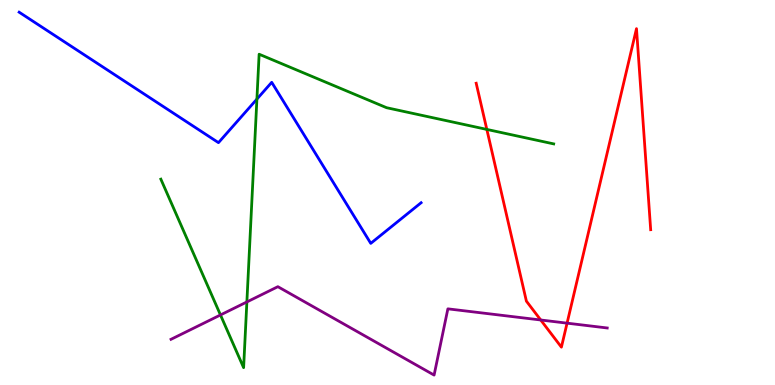[{'lines': ['blue', 'red'], 'intersections': []}, {'lines': ['green', 'red'], 'intersections': [{'x': 6.28, 'y': 6.64}]}, {'lines': ['purple', 'red'], 'intersections': [{'x': 6.98, 'y': 1.69}, {'x': 7.32, 'y': 1.61}]}, {'lines': ['blue', 'green'], 'intersections': [{'x': 3.31, 'y': 7.43}]}, {'lines': ['blue', 'purple'], 'intersections': []}, {'lines': ['green', 'purple'], 'intersections': [{'x': 2.84, 'y': 1.82}, {'x': 3.19, 'y': 2.16}]}]